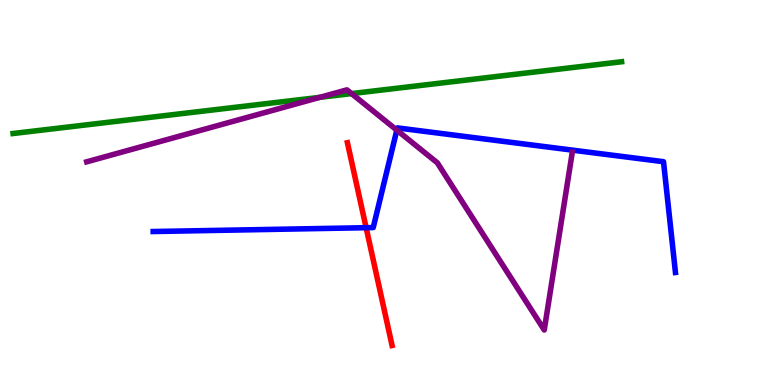[{'lines': ['blue', 'red'], 'intersections': [{'x': 4.72, 'y': 4.09}]}, {'lines': ['green', 'red'], 'intersections': []}, {'lines': ['purple', 'red'], 'intersections': []}, {'lines': ['blue', 'green'], 'intersections': []}, {'lines': ['blue', 'purple'], 'intersections': [{'x': 5.12, 'y': 6.62}]}, {'lines': ['green', 'purple'], 'intersections': [{'x': 4.13, 'y': 7.47}, {'x': 4.54, 'y': 7.57}]}]